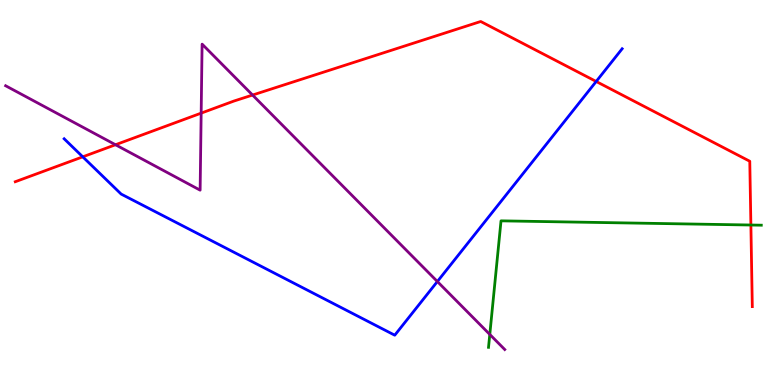[{'lines': ['blue', 'red'], 'intersections': [{'x': 1.07, 'y': 5.93}, {'x': 7.69, 'y': 7.88}]}, {'lines': ['green', 'red'], 'intersections': [{'x': 9.69, 'y': 4.16}]}, {'lines': ['purple', 'red'], 'intersections': [{'x': 1.49, 'y': 6.24}, {'x': 2.6, 'y': 7.06}, {'x': 3.26, 'y': 7.53}]}, {'lines': ['blue', 'green'], 'intersections': []}, {'lines': ['blue', 'purple'], 'intersections': [{'x': 5.64, 'y': 2.69}]}, {'lines': ['green', 'purple'], 'intersections': [{'x': 6.32, 'y': 1.31}]}]